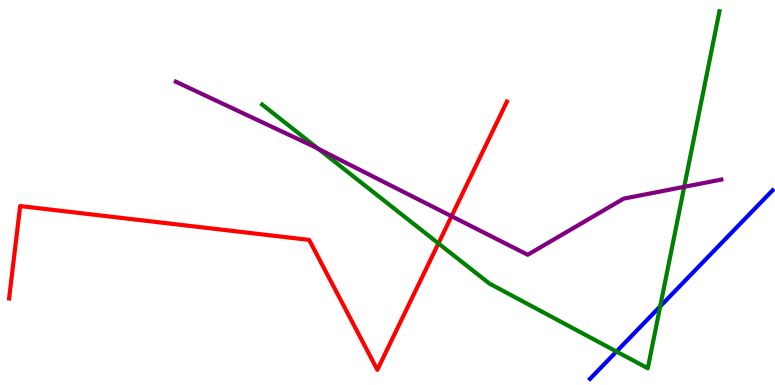[{'lines': ['blue', 'red'], 'intersections': []}, {'lines': ['green', 'red'], 'intersections': [{'x': 5.66, 'y': 3.68}]}, {'lines': ['purple', 'red'], 'intersections': [{'x': 5.83, 'y': 4.38}]}, {'lines': ['blue', 'green'], 'intersections': [{'x': 7.95, 'y': 0.87}, {'x': 8.52, 'y': 2.04}]}, {'lines': ['blue', 'purple'], 'intersections': []}, {'lines': ['green', 'purple'], 'intersections': [{'x': 4.11, 'y': 6.13}, {'x': 8.83, 'y': 5.15}]}]